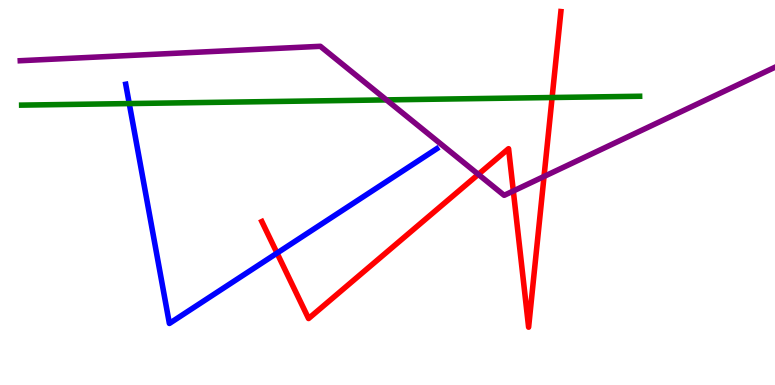[{'lines': ['blue', 'red'], 'intersections': [{'x': 3.57, 'y': 3.43}]}, {'lines': ['green', 'red'], 'intersections': [{'x': 7.12, 'y': 7.47}]}, {'lines': ['purple', 'red'], 'intersections': [{'x': 6.17, 'y': 5.47}, {'x': 6.62, 'y': 5.04}, {'x': 7.02, 'y': 5.42}]}, {'lines': ['blue', 'green'], 'intersections': [{'x': 1.67, 'y': 7.31}]}, {'lines': ['blue', 'purple'], 'intersections': []}, {'lines': ['green', 'purple'], 'intersections': [{'x': 4.99, 'y': 7.41}]}]